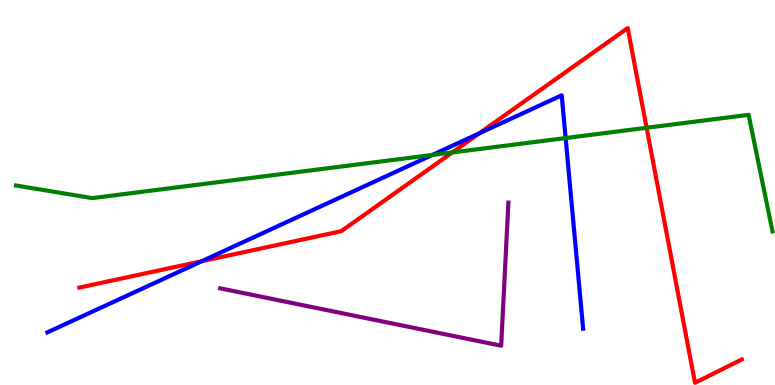[{'lines': ['blue', 'red'], 'intersections': [{'x': 2.6, 'y': 3.21}, {'x': 6.18, 'y': 6.54}]}, {'lines': ['green', 'red'], 'intersections': [{'x': 5.84, 'y': 6.04}, {'x': 8.34, 'y': 6.68}]}, {'lines': ['purple', 'red'], 'intersections': []}, {'lines': ['blue', 'green'], 'intersections': [{'x': 5.58, 'y': 5.97}, {'x': 7.3, 'y': 6.41}]}, {'lines': ['blue', 'purple'], 'intersections': []}, {'lines': ['green', 'purple'], 'intersections': []}]